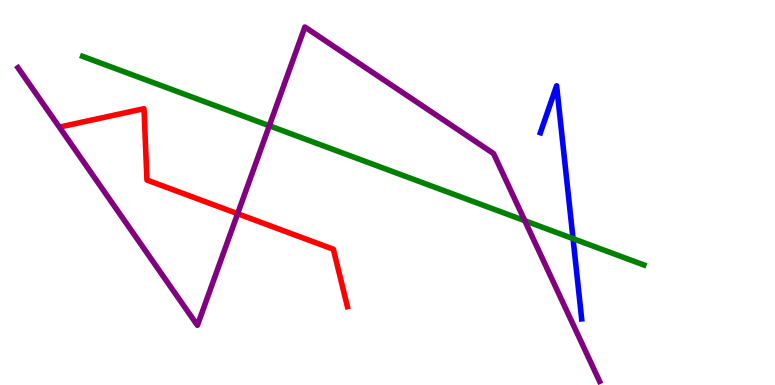[{'lines': ['blue', 'red'], 'intersections': []}, {'lines': ['green', 'red'], 'intersections': []}, {'lines': ['purple', 'red'], 'intersections': [{'x': 3.07, 'y': 4.45}]}, {'lines': ['blue', 'green'], 'intersections': [{'x': 7.39, 'y': 3.8}]}, {'lines': ['blue', 'purple'], 'intersections': []}, {'lines': ['green', 'purple'], 'intersections': [{'x': 3.47, 'y': 6.73}, {'x': 6.77, 'y': 4.27}]}]